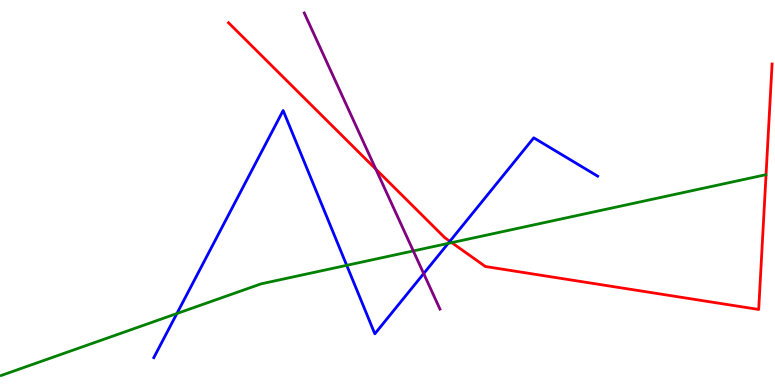[{'lines': ['blue', 'red'], 'intersections': [{'x': 5.8, 'y': 3.73}]}, {'lines': ['green', 'red'], 'intersections': [{'x': 5.83, 'y': 3.7}]}, {'lines': ['purple', 'red'], 'intersections': [{'x': 4.85, 'y': 5.61}]}, {'lines': ['blue', 'green'], 'intersections': [{'x': 2.28, 'y': 1.86}, {'x': 4.47, 'y': 3.11}, {'x': 5.78, 'y': 3.68}]}, {'lines': ['blue', 'purple'], 'intersections': [{'x': 5.47, 'y': 2.89}]}, {'lines': ['green', 'purple'], 'intersections': [{'x': 5.33, 'y': 3.48}]}]